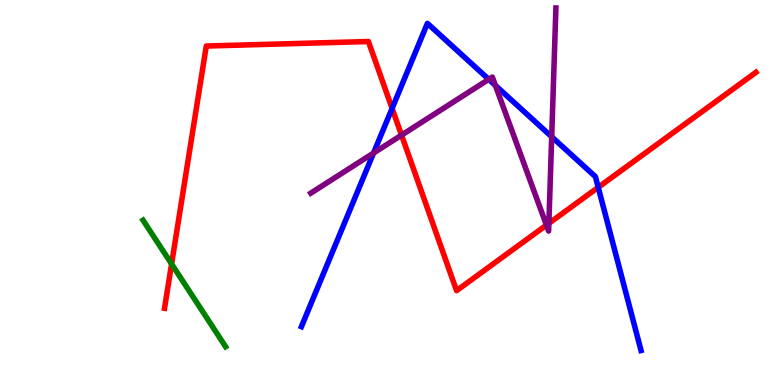[{'lines': ['blue', 'red'], 'intersections': [{'x': 5.06, 'y': 7.18}, {'x': 7.72, 'y': 5.13}]}, {'lines': ['green', 'red'], 'intersections': [{'x': 2.21, 'y': 3.14}]}, {'lines': ['purple', 'red'], 'intersections': [{'x': 5.18, 'y': 6.49}, {'x': 7.05, 'y': 4.15}, {'x': 7.08, 'y': 4.2}]}, {'lines': ['blue', 'green'], 'intersections': []}, {'lines': ['blue', 'purple'], 'intersections': [{'x': 4.82, 'y': 6.03}, {'x': 6.31, 'y': 7.94}, {'x': 6.39, 'y': 7.78}, {'x': 7.12, 'y': 6.45}]}, {'lines': ['green', 'purple'], 'intersections': []}]